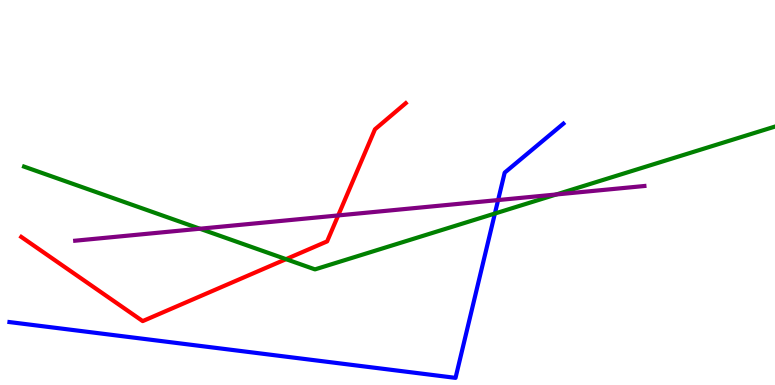[{'lines': ['blue', 'red'], 'intersections': []}, {'lines': ['green', 'red'], 'intersections': [{'x': 3.69, 'y': 3.27}]}, {'lines': ['purple', 'red'], 'intersections': [{'x': 4.36, 'y': 4.4}]}, {'lines': ['blue', 'green'], 'intersections': [{'x': 6.39, 'y': 4.45}]}, {'lines': ['blue', 'purple'], 'intersections': [{'x': 6.43, 'y': 4.8}]}, {'lines': ['green', 'purple'], 'intersections': [{'x': 2.58, 'y': 4.06}, {'x': 7.18, 'y': 4.95}]}]